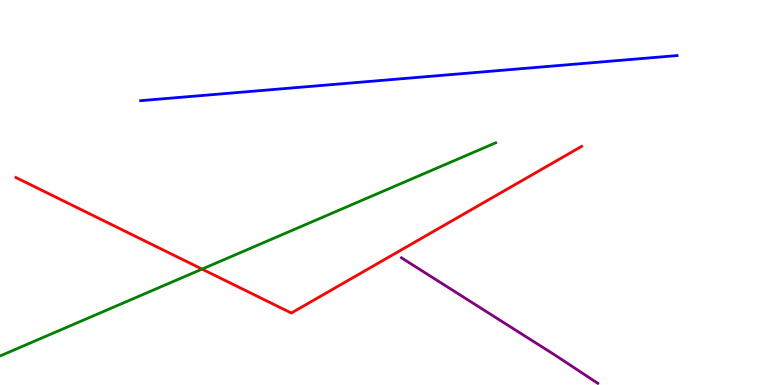[{'lines': ['blue', 'red'], 'intersections': []}, {'lines': ['green', 'red'], 'intersections': [{'x': 2.61, 'y': 3.01}]}, {'lines': ['purple', 'red'], 'intersections': []}, {'lines': ['blue', 'green'], 'intersections': []}, {'lines': ['blue', 'purple'], 'intersections': []}, {'lines': ['green', 'purple'], 'intersections': []}]